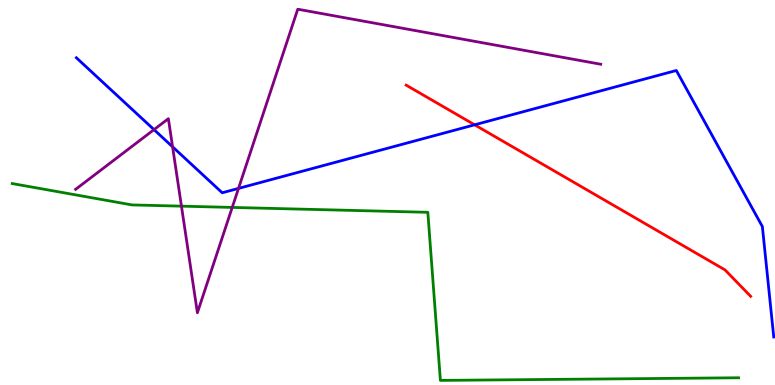[{'lines': ['blue', 'red'], 'intersections': [{'x': 6.12, 'y': 6.76}]}, {'lines': ['green', 'red'], 'intersections': []}, {'lines': ['purple', 'red'], 'intersections': []}, {'lines': ['blue', 'green'], 'intersections': []}, {'lines': ['blue', 'purple'], 'intersections': [{'x': 1.99, 'y': 6.63}, {'x': 2.23, 'y': 6.19}, {'x': 3.08, 'y': 5.11}]}, {'lines': ['green', 'purple'], 'intersections': [{'x': 2.34, 'y': 4.65}, {'x': 3.0, 'y': 4.61}]}]